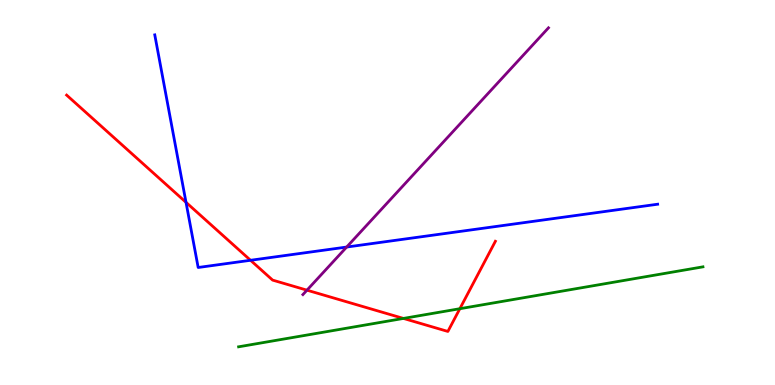[{'lines': ['blue', 'red'], 'intersections': [{'x': 2.4, 'y': 4.74}, {'x': 3.23, 'y': 3.24}]}, {'lines': ['green', 'red'], 'intersections': [{'x': 5.21, 'y': 1.73}, {'x': 5.93, 'y': 1.98}]}, {'lines': ['purple', 'red'], 'intersections': [{'x': 3.96, 'y': 2.46}]}, {'lines': ['blue', 'green'], 'intersections': []}, {'lines': ['blue', 'purple'], 'intersections': [{'x': 4.47, 'y': 3.58}]}, {'lines': ['green', 'purple'], 'intersections': []}]